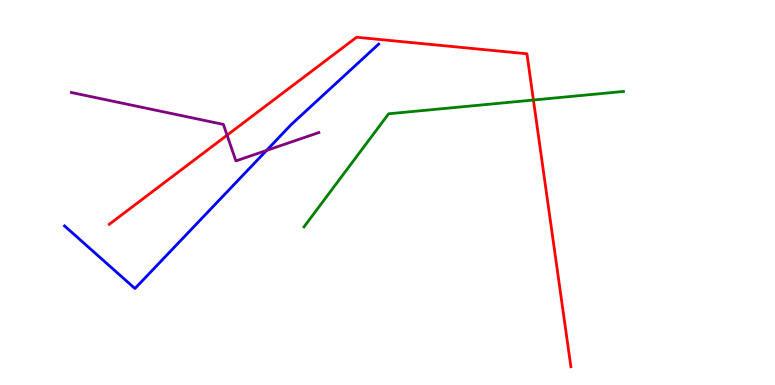[{'lines': ['blue', 'red'], 'intersections': []}, {'lines': ['green', 'red'], 'intersections': [{'x': 6.88, 'y': 7.4}]}, {'lines': ['purple', 'red'], 'intersections': [{'x': 2.93, 'y': 6.49}]}, {'lines': ['blue', 'green'], 'intersections': []}, {'lines': ['blue', 'purple'], 'intersections': [{'x': 3.44, 'y': 6.09}]}, {'lines': ['green', 'purple'], 'intersections': []}]